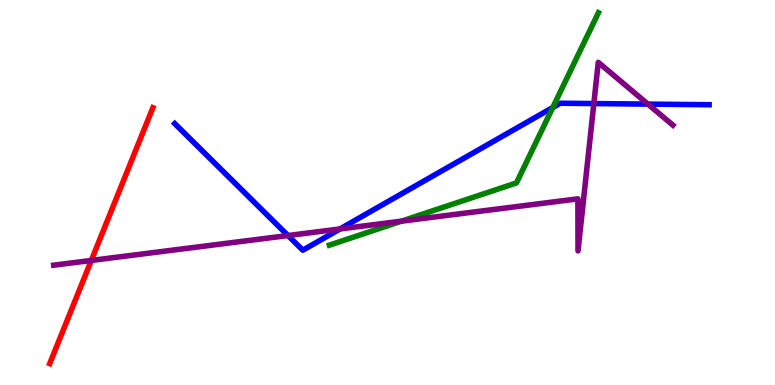[{'lines': ['blue', 'red'], 'intersections': []}, {'lines': ['green', 'red'], 'intersections': []}, {'lines': ['purple', 'red'], 'intersections': [{'x': 1.18, 'y': 3.24}]}, {'lines': ['blue', 'green'], 'intersections': [{'x': 7.13, 'y': 7.21}]}, {'lines': ['blue', 'purple'], 'intersections': [{'x': 3.72, 'y': 3.88}, {'x': 4.39, 'y': 4.05}, {'x': 7.66, 'y': 7.31}, {'x': 8.36, 'y': 7.3}]}, {'lines': ['green', 'purple'], 'intersections': [{'x': 5.18, 'y': 4.26}]}]